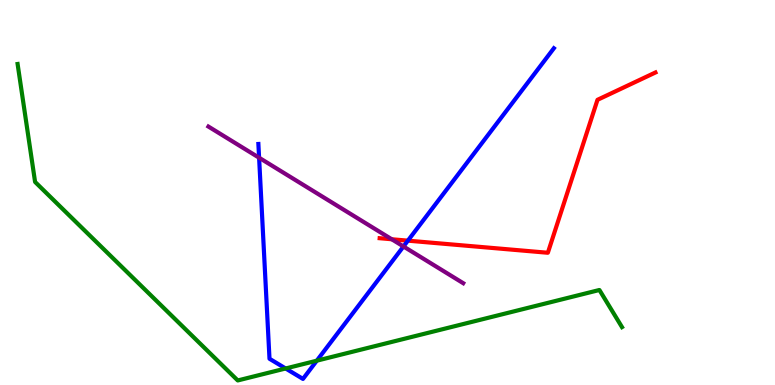[{'lines': ['blue', 'red'], 'intersections': [{'x': 5.26, 'y': 3.75}]}, {'lines': ['green', 'red'], 'intersections': []}, {'lines': ['purple', 'red'], 'intersections': [{'x': 5.05, 'y': 3.79}]}, {'lines': ['blue', 'green'], 'intersections': [{'x': 3.69, 'y': 0.429}, {'x': 4.09, 'y': 0.632}]}, {'lines': ['blue', 'purple'], 'intersections': [{'x': 3.34, 'y': 5.9}, {'x': 5.21, 'y': 3.6}]}, {'lines': ['green', 'purple'], 'intersections': []}]